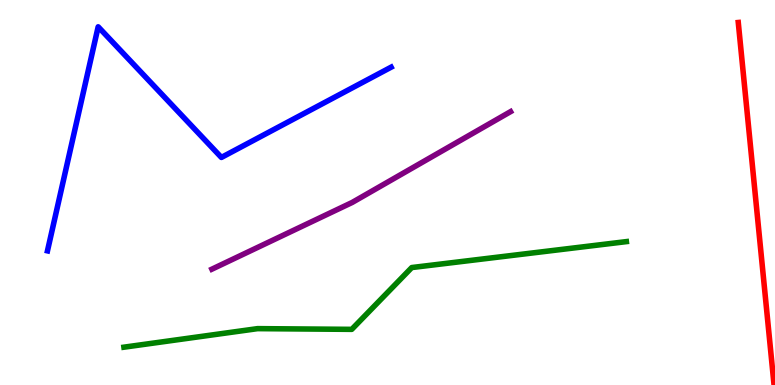[{'lines': ['blue', 'red'], 'intersections': []}, {'lines': ['green', 'red'], 'intersections': []}, {'lines': ['purple', 'red'], 'intersections': []}, {'lines': ['blue', 'green'], 'intersections': []}, {'lines': ['blue', 'purple'], 'intersections': []}, {'lines': ['green', 'purple'], 'intersections': []}]